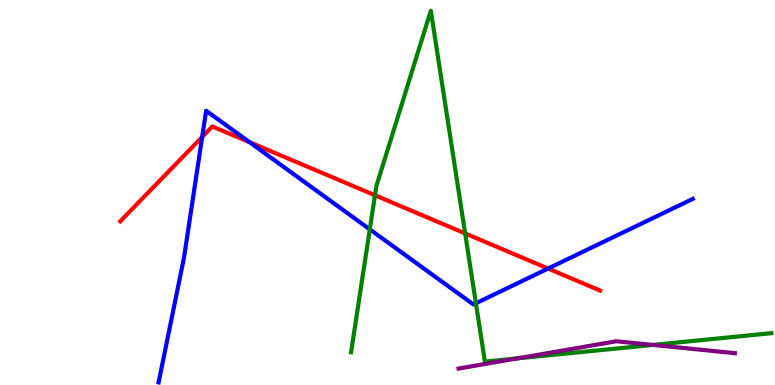[{'lines': ['blue', 'red'], 'intersections': [{'x': 2.61, 'y': 6.44}, {'x': 3.22, 'y': 6.31}, {'x': 7.07, 'y': 3.03}]}, {'lines': ['green', 'red'], 'intersections': [{'x': 4.84, 'y': 4.93}, {'x': 6.0, 'y': 3.94}]}, {'lines': ['purple', 'red'], 'intersections': []}, {'lines': ['blue', 'green'], 'intersections': [{'x': 4.77, 'y': 4.04}, {'x': 6.14, 'y': 2.12}]}, {'lines': ['blue', 'purple'], 'intersections': []}, {'lines': ['green', 'purple'], 'intersections': [{'x': 6.68, 'y': 0.692}, {'x': 8.42, 'y': 1.04}]}]